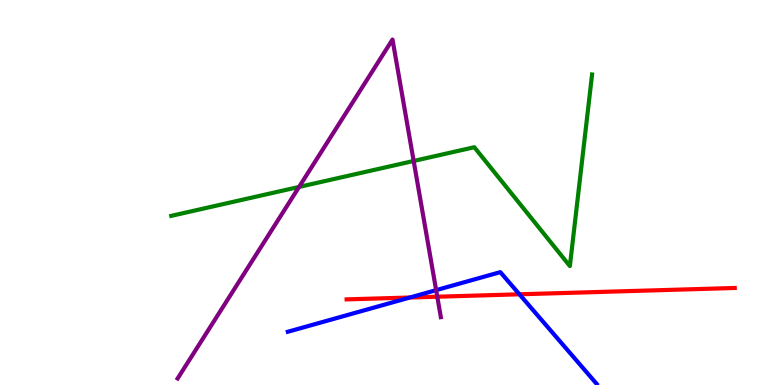[{'lines': ['blue', 'red'], 'intersections': [{'x': 5.29, 'y': 2.27}, {'x': 6.7, 'y': 2.36}]}, {'lines': ['green', 'red'], 'intersections': []}, {'lines': ['purple', 'red'], 'intersections': [{'x': 5.64, 'y': 2.29}]}, {'lines': ['blue', 'green'], 'intersections': []}, {'lines': ['blue', 'purple'], 'intersections': [{'x': 5.63, 'y': 2.46}]}, {'lines': ['green', 'purple'], 'intersections': [{'x': 3.86, 'y': 5.15}, {'x': 5.34, 'y': 5.82}]}]